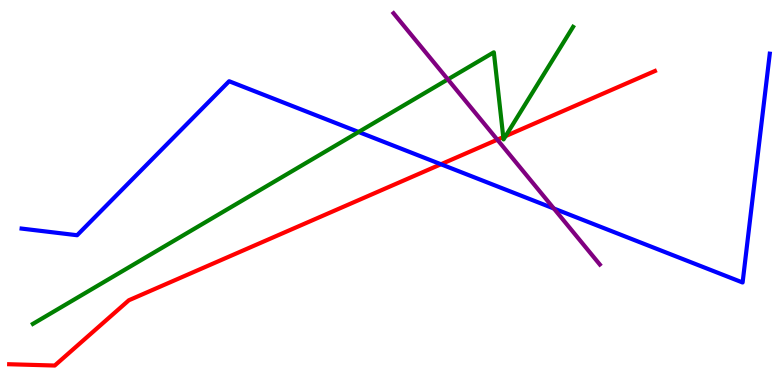[{'lines': ['blue', 'red'], 'intersections': [{'x': 5.69, 'y': 5.73}]}, {'lines': ['green', 'red'], 'intersections': [{'x': 6.49, 'y': 6.44}, {'x': 6.52, 'y': 6.47}]}, {'lines': ['purple', 'red'], 'intersections': [{'x': 6.42, 'y': 6.37}]}, {'lines': ['blue', 'green'], 'intersections': [{'x': 4.63, 'y': 6.57}]}, {'lines': ['blue', 'purple'], 'intersections': [{'x': 7.15, 'y': 4.58}]}, {'lines': ['green', 'purple'], 'intersections': [{'x': 5.78, 'y': 7.94}]}]